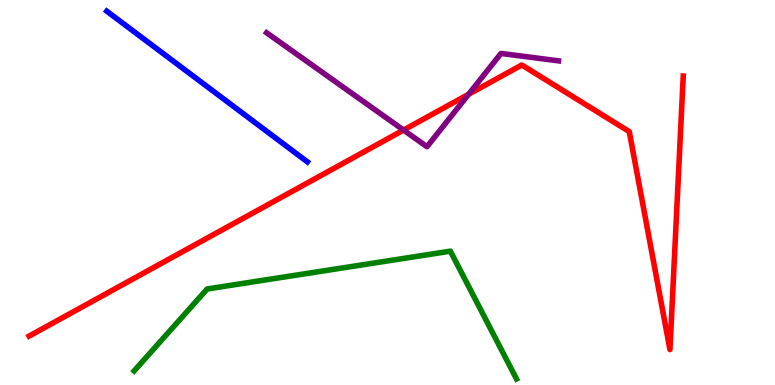[{'lines': ['blue', 'red'], 'intersections': []}, {'lines': ['green', 'red'], 'intersections': []}, {'lines': ['purple', 'red'], 'intersections': [{'x': 5.21, 'y': 6.62}, {'x': 6.05, 'y': 7.55}]}, {'lines': ['blue', 'green'], 'intersections': []}, {'lines': ['blue', 'purple'], 'intersections': []}, {'lines': ['green', 'purple'], 'intersections': []}]